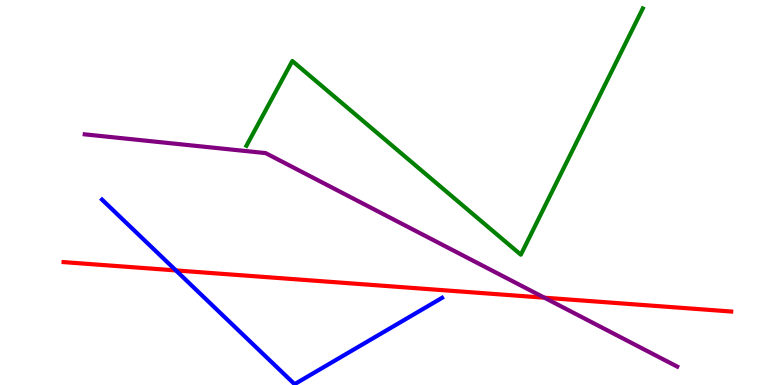[{'lines': ['blue', 'red'], 'intersections': [{'x': 2.27, 'y': 2.98}]}, {'lines': ['green', 'red'], 'intersections': []}, {'lines': ['purple', 'red'], 'intersections': [{'x': 7.02, 'y': 2.27}]}, {'lines': ['blue', 'green'], 'intersections': []}, {'lines': ['blue', 'purple'], 'intersections': []}, {'lines': ['green', 'purple'], 'intersections': []}]